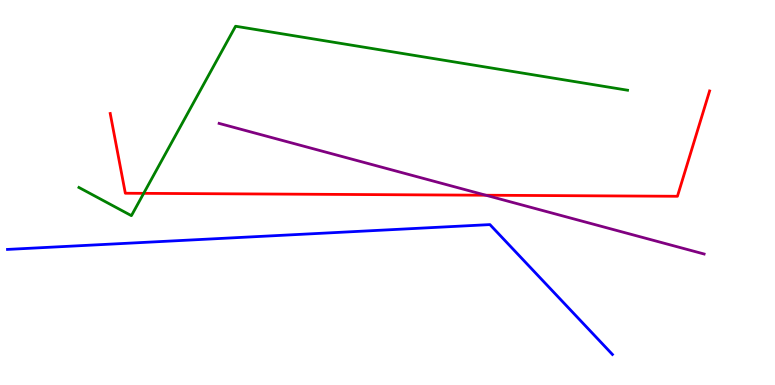[{'lines': ['blue', 'red'], 'intersections': []}, {'lines': ['green', 'red'], 'intersections': [{'x': 1.85, 'y': 4.98}]}, {'lines': ['purple', 'red'], 'intersections': [{'x': 6.27, 'y': 4.93}]}, {'lines': ['blue', 'green'], 'intersections': []}, {'lines': ['blue', 'purple'], 'intersections': []}, {'lines': ['green', 'purple'], 'intersections': []}]